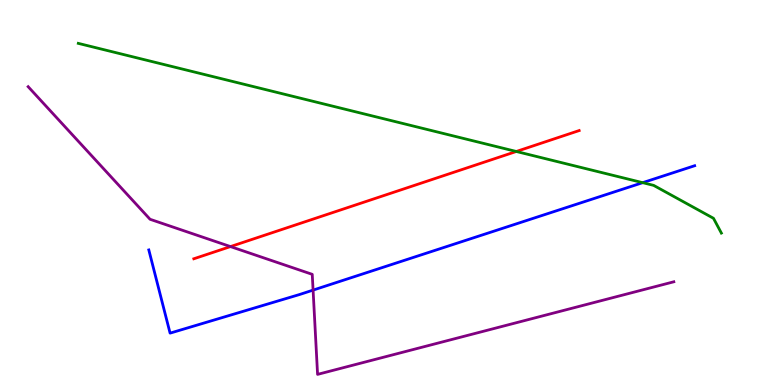[{'lines': ['blue', 'red'], 'intersections': []}, {'lines': ['green', 'red'], 'intersections': [{'x': 6.66, 'y': 6.07}]}, {'lines': ['purple', 'red'], 'intersections': [{'x': 2.97, 'y': 3.6}]}, {'lines': ['blue', 'green'], 'intersections': [{'x': 8.29, 'y': 5.26}]}, {'lines': ['blue', 'purple'], 'intersections': [{'x': 4.04, 'y': 2.46}]}, {'lines': ['green', 'purple'], 'intersections': []}]